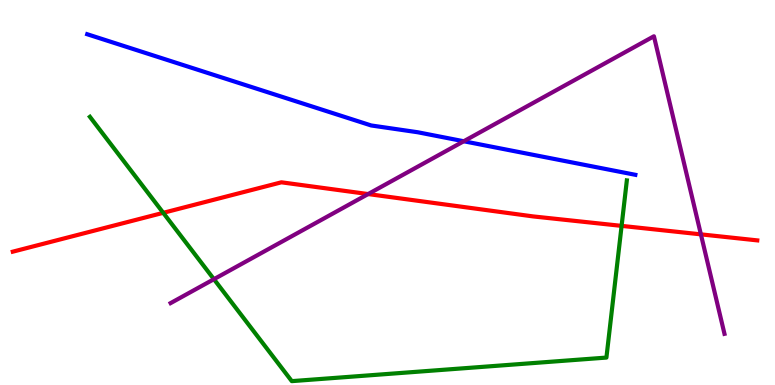[{'lines': ['blue', 'red'], 'intersections': []}, {'lines': ['green', 'red'], 'intersections': [{'x': 2.11, 'y': 4.47}, {'x': 8.02, 'y': 4.13}]}, {'lines': ['purple', 'red'], 'intersections': [{'x': 4.75, 'y': 4.96}, {'x': 9.04, 'y': 3.91}]}, {'lines': ['blue', 'green'], 'intersections': []}, {'lines': ['blue', 'purple'], 'intersections': [{'x': 5.98, 'y': 6.33}]}, {'lines': ['green', 'purple'], 'intersections': [{'x': 2.76, 'y': 2.75}]}]